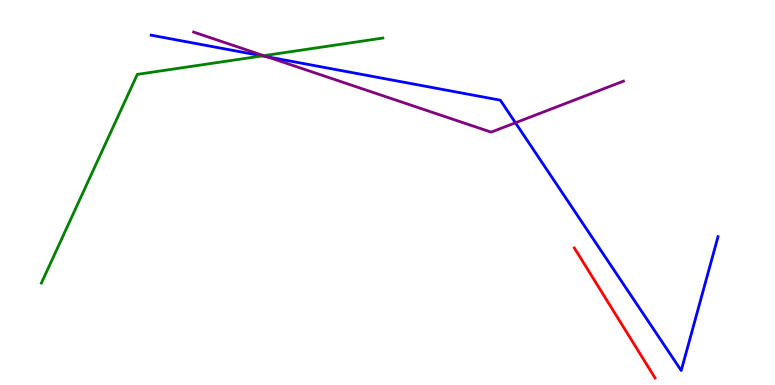[{'lines': ['blue', 'red'], 'intersections': []}, {'lines': ['green', 'red'], 'intersections': []}, {'lines': ['purple', 'red'], 'intersections': []}, {'lines': ['blue', 'green'], 'intersections': [{'x': 3.39, 'y': 8.55}]}, {'lines': ['blue', 'purple'], 'intersections': [{'x': 3.44, 'y': 8.53}, {'x': 6.65, 'y': 6.81}]}, {'lines': ['green', 'purple'], 'intersections': [{'x': 3.4, 'y': 8.55}]}]